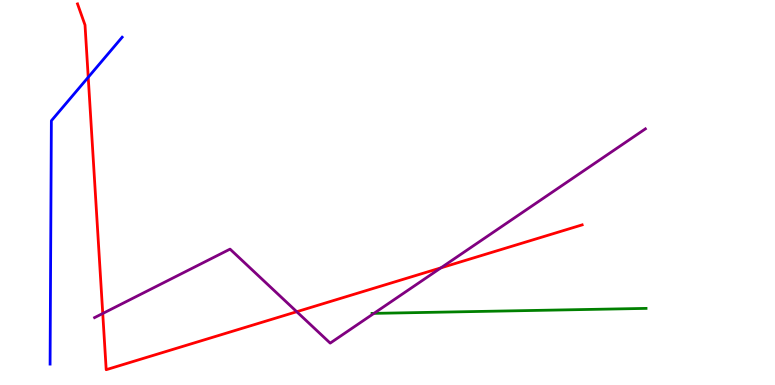[{'lines': ['blue', 'red'], 'intersections': [{'x': 1.14, 'y': 7.99}]}, {'lines': ['green', 'red'], 'intersections': []}, {'lines': ['purple', 'red'], 'intersections': [{'x': 1.33, 'y': 1.86}, {'x': 3.83, 'y': 1.9}, {'x': 5.69, 'y': 3.04}]}, {'lines': ['blue', 'green'], 'intersections': []}, {'lines': ['blue', 'purple'], 'intersections': []}, {'lines': ['green', 'purple'], 'intersections': [{'x': 4.83, 'y': 1.86}]}]